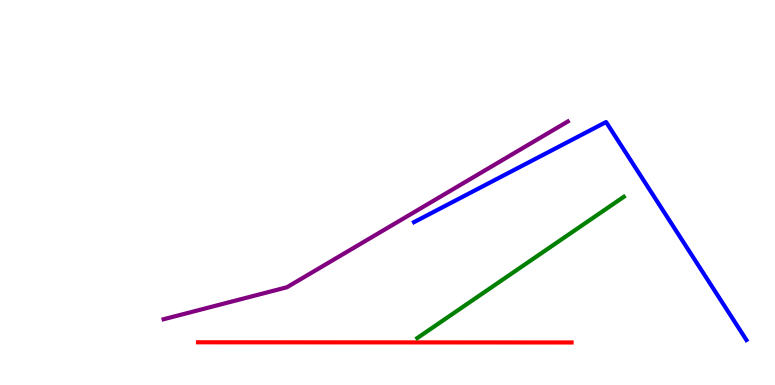[{'lines': ['blue', 'red'], 'intersections': []}, {'lines': ['green', 'red'], 'intersections': []}, {'lines': ['purple', 'red'], 'intersections': []}, {'lines': ['blue', 'green'], 'intersections': []}, {'lines': ['blue', 'purple'], 'intersections': []}, {'lines': ['green', 'purple'], 'intersections': []}]